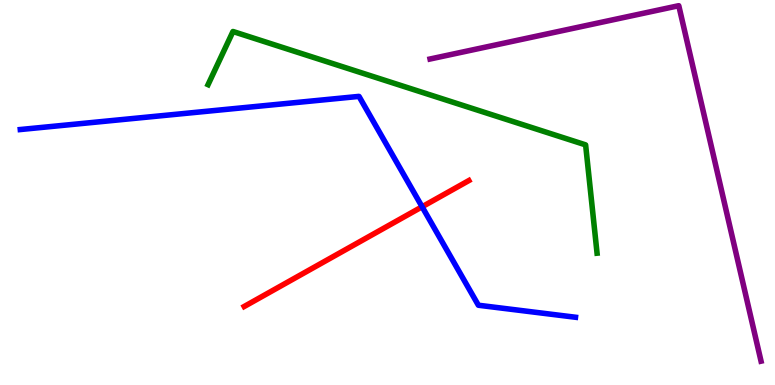[{'lines': ['blue', 'red'], 'intersections': [{'x': 5.45, 'y': 4.63}]}, {'lines': ['green', 'red'], 'intersections': []}, {'lines': ['purple', 'red'], 'intersections': []}, {'lines': ['blue', 'green'], 'intersections': []}, {'lines': ['blue', 'purple'], 'intersections': []}, {'lines': ['green', 'purple'], 'intersections': []}]